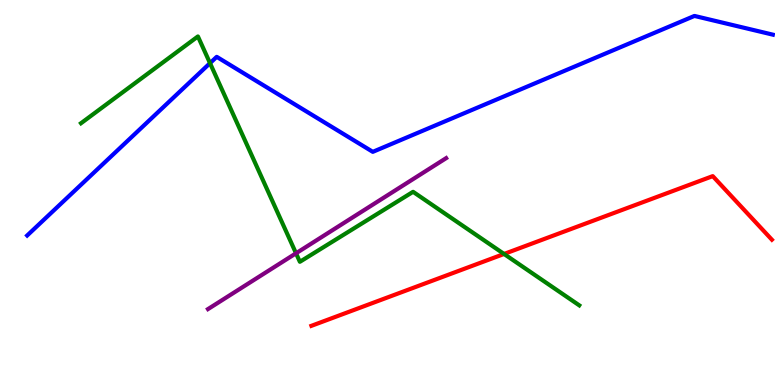[{'lines': ['blue', 'red'], 'intersections': []}, {'lines': ['green', 'red'], 'intersections': [{'x': 6.5, 'y': 3.4}]}, {'lines': ['purple', 'red'], 'intersections': []}, {'lines': ['blue', 'green'], 'intersections': [{'x': 2.71, 'y': 8.36}]}, {'lines': ['blue', 'purple'], 'intersections': []}, {'lines': ['green', 'purple'], 'intersections': [{'x': 3.82, 'y': 3.42}]}]